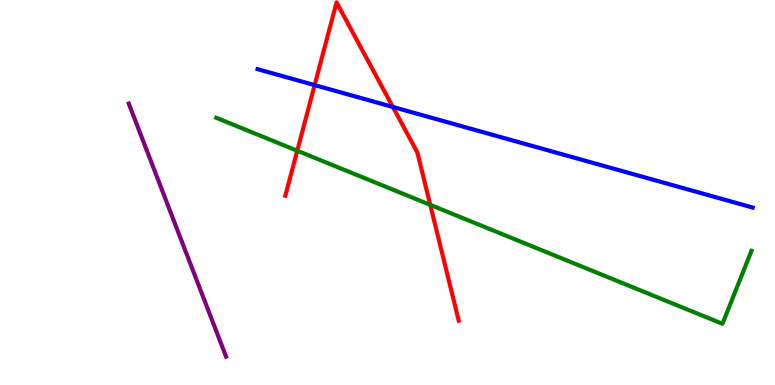[{'lines': ['blue', 'red'], 'intersections': [{'x': 4.06, 'y': 7.79}, {'x': 5.07, 'y': 7.22}]}, {'lines': ['green', 'red'], 'intersections': [{'x': 3.84, 'y': 6.08}, {'x': 5.55, 'y': 4.68}]}, {'lines': ['purple', 'red'], 'intersections': []}, {'lines': ['blue', 'green'], 'intersections': []}, {'lines': ['blue', 'purple'], 'intersections': []}, {'lines': ['green', 'purple'], 'intersections': []}]